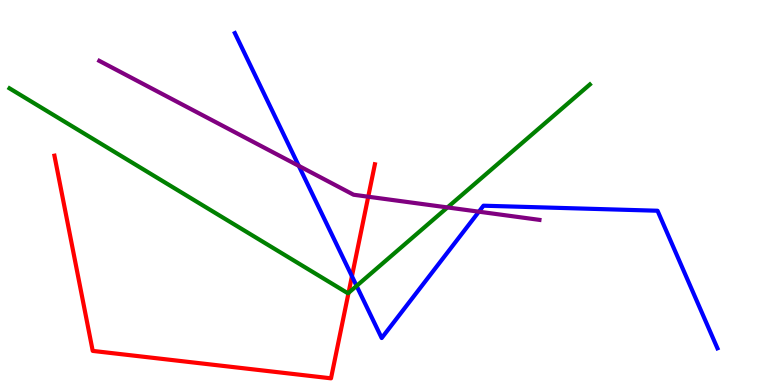[{'lines': ['blue', 'red'], 'intersections': [{'x': 4.54, 'y': 2.83}]}, {'lines': ['green', 'red'], 'intersections': [{'x': 4.5, 'y': 2.39}]}, {'lines': ['purple', 'red'], 'intersections': [{'x': 4.75, 'y': 4.89}]}, {'lines': ['blue', 'green'], 'intersections': [{'x': 4.6, 'y': 2.57}]}, {'lines': ['blue', 'purple'], 'intersections': [{'x': 3.86, 'y': 5.69}, {'x': 6.18, 'y': 4.5}]}, {'lines': ['green', 'purple'], 'intersections': [{'x': 5.77, 'y': 4.61}]}]